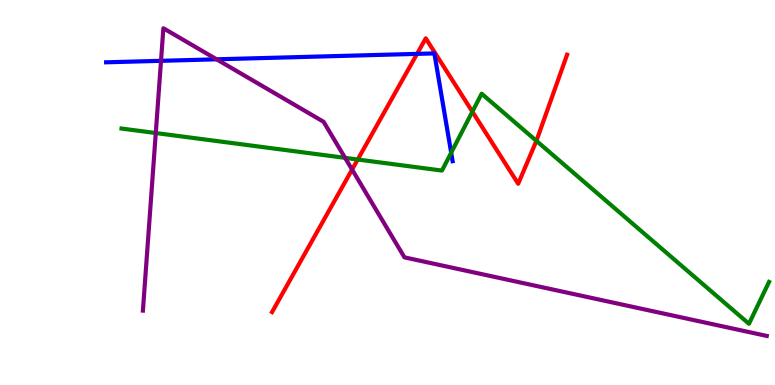[{'lines': ['blue', 'red'], 'intersections': [{'x': 5.38, 'y': 8.6}]}, {'lines': ['green', 'red'], 'intersections': [{'x': 4.62, 'y': 5.86}, {'x': 6.1, 'y': 7.1}, {'x': 6.92, 'y': 6.34}]}, {'lines': ['purple', 'red'], 'intersections': [{'x': 4.54, 'y': 5.6}]}, {'lines': ['blue', 'green'], 'intersections': [{'x': 5.82, 'y': 6.03}]}, {'lines': ['blue', 'purple'], 'intersections': [{'x': 2.08, 'y': 8.42}, {'x': 2.79, 'y': 8.46}]}, {'lines': ['green', 'purple'], 'intersections': [{'x': 2.01, 'y': 6.54}, {'x': 4.45, 'y': 5.9}]}]